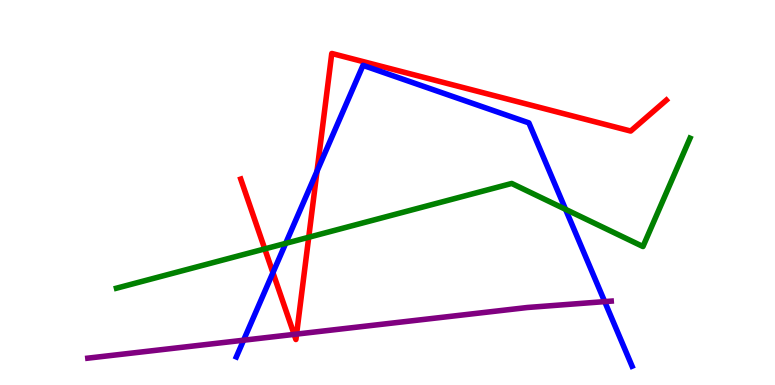[{'lines': ['blue', 'red'], 'intersections': [{'x': 3.52, 'y': 2.92}, {'x': 4.09, 'y': 5.55}]}, {'lines': ['green', 'red'], 'intersections': [{'x': 3.42, 'y': 3.53}, {'x': 3.98, 'y': 3.84}]}, {'lines': ['purple', 'red'], 'intersections': [{'x': 3.8, 'y': 1.31}, {'x': 3.83, 'y': 1.32}]}, {'lines': ['blue', 'green'], 'intersections': [{'x': 3.69, 'y': 3.68}, {'x': 7.3, 'y': 4.56}]}, {'lines': ['blue', 'purple'], 'intersections': [{'x': 3.14, 'y': 1.16}, {'x': 7.8, 'y': 2.17}]}, {'lines': ['green', 'purple'], 'intersections': []}]